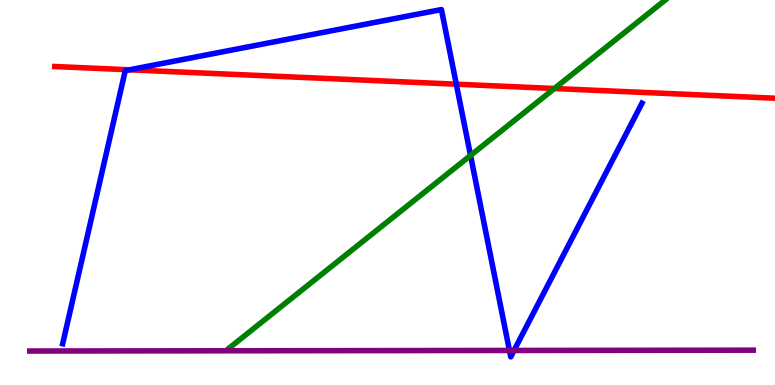[{'lines': ['blue', 'red'], 'intersections': [{'x': 1.67, 'y': 8.19}, {'x': 5.89, 'y': 7.81}]}, {'lines': ['green', 'red'], 'intersections': [{'x': 7.15, 'y': 7.7}]}, {'lines': ['purple', 'red'], 'intersections': []}, {'lines': ['blue', 'green'], 'intersections': [{'x': 6.07, 'y': 5.96}]}, {'lines': ['blue', 'purple'], 'intersections': [{'x': 6.57, 'y': 0.897}, {'x': 6.63, 'y': 0.897}]}, {'lines': ['green', 'purple'], 'intersections': []}]